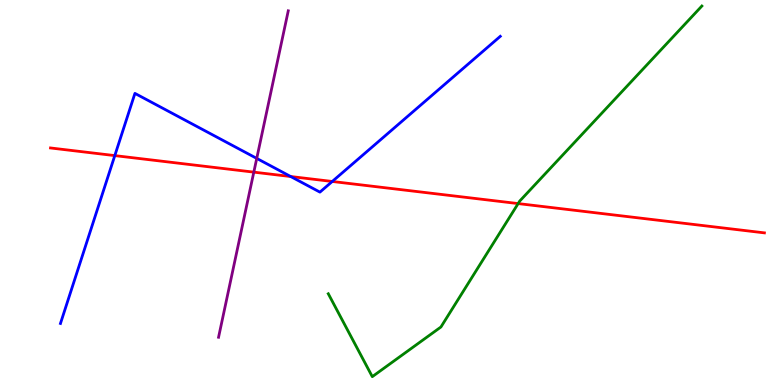[{'lines': ['blue', 'red'], 'intersections': [{'x': 1.48, 'y': 5.96}, {'x': 3.75, 'y': 5.41}, {'x': 4.29, 'y': 5.29}]}, {'lines': ['green', 'red'], 'intersections': [{'x': 6.69, 'y': 4.71}]}, {'lines': ['purple', 'red'], 'intersections': [{'x': 3.28, 'y': 5.53}]}, {'lines': ['blue', 'green'], 'intersections': []}, {'lines': ['blue', 'purple'], 'intersections': [{'x': 3.31, 'y': 5.89}]}, {'lines': ['green', 'purple'], 'intersections': []}]